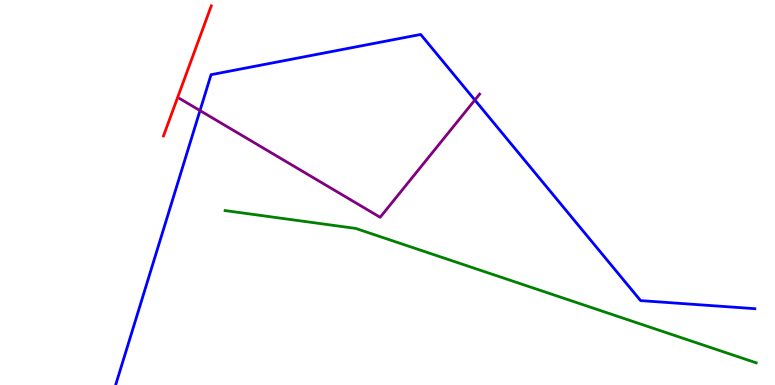[{'lines': ['blue', 'red'], 'intersections': []}, {'lines': ['green', 'red'], 'intersections': []}, {'lines': ['purple', 'red'], 'intersections': []}, {'lines': ['blue', 'green'], 'intersections': []}, {'lines': ['blue', 'purple'], 'intersections': [{'x': 2.58, 'y': 7.13}, {'x': 6.13, 'y': 7.4}]}, {'lines': ['green', 'purple'], 'intersections': []}]